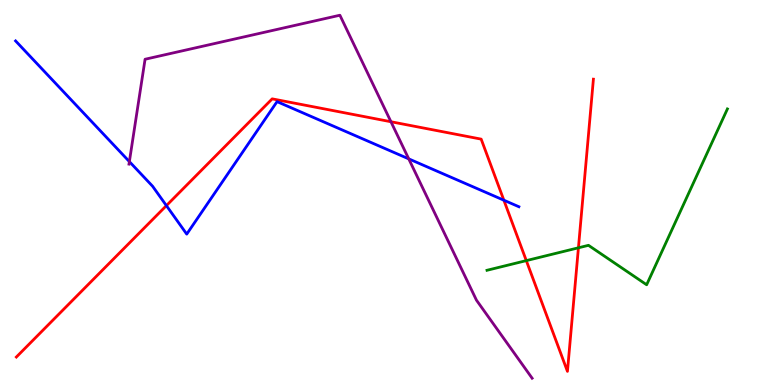[{'lines': ['blue', 'red'], 'intersections': [{'x': 2.15, 'y': 4.66}, {'x': 6.5, 'y': 4.8}]}, {'lines': ['green', 'red'], 'intersections': [{'x': 6.79, 'y': 3.23}, {'x': 7.46, 'y': 3.56}]}, {'lines': ['purple', 'red'], 'intersections': [{'x': 5.04, 'y': 6.84}]}, {'lines': ['blue', 'green'], 'intersections': []}, {'lines': ['blue', 'purple'], 'intersections': [{'x': 1.67, 'y': 5.8}, {'x': 5.27, 'y': 5.87}]}, {'lines': ['green', 'purple'], 'intersections': []}]